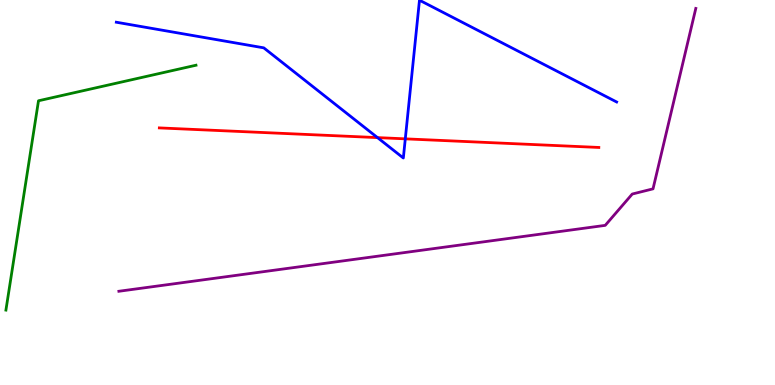[{'lines': ['blue', 'red'], 'intersections': [{'x': 4.87, 'y': 6.43}, {'x': 5.23, 'y': 6.39}]}, {'lines': ['green', 'red'], 'intersections': []}, {'lines': ['purple', 'red'], 'intersections': []}, {'lines': ['blue', 'green'], 'intersections': []}, {'lines': ['blue', 'purple'], 'intersections': []}, {'lines': ['green', 'purple'], 'intersections': []}]